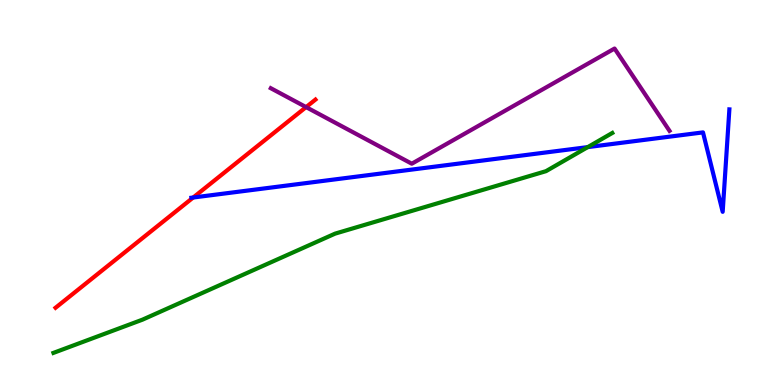[{'lines': ['blue', 'red'], 'intersections': [{'x': 2.49, 'y': 4.87}]}, {'lines': ['green', 'red'], 'intersections': []}, {'lines': ['purple', 'red'], 'intersections': [{'x': 3.95, 'y': 7.22}]}, {'lines': ['blue', 'green'], 'intersections': [{'x': 7.58, 'y': 6.18}]}, {'lines': ['blue', 'purple'], 'intersections': []}, {'lines': ['green', 'purple'], 'intersections': []}]